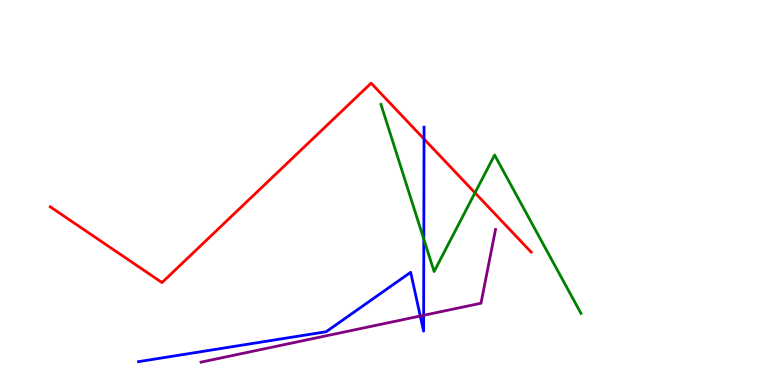[{'lines': ['blue', 'red'], 'intersections': [{'x': 5.47, 'y': 6.39}]}, {'lines': ['green', 'red'], 'intersections': [{'x': 6.13, 'y': 4.99}]}, {'lines': ['purple', 'red'], 'intersections': []}, {'lines': ['blue', 'green'], 'intersections': [{'x': 5.47, 'y': 3.79}]}, {'lines': ['blue', 'purple'], 'intersections': [{'x': 5.42, 'y': 1.79}, {'x': 5.47, 'y': 1.81}]}, {'lines': ['green', 'purple'], 'intersections': []}]